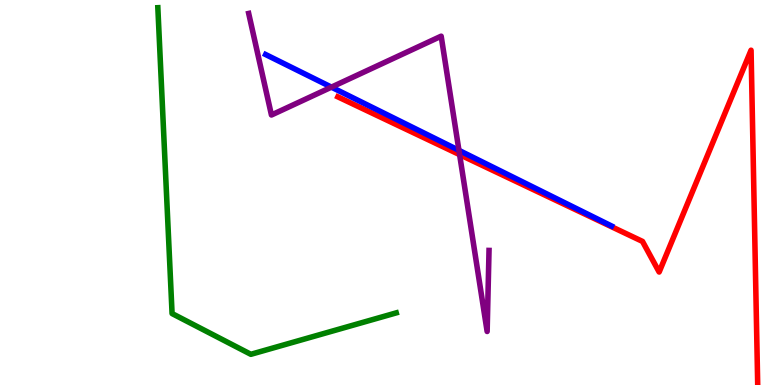[{'lines': ['blue', 'red'], 'intersections': []}, {'lines': ['green', 'red'], 'intersections': []}, {'lines': ['purple', 'red'], 'intersections': [{'x': 5.93, 'y': 5.98}]}, {'lines': ['blue', 'green'], 'intersections': []}, {'lines': ['blue', 'purple'], 'intersections': [{'x': 4.28, 'y': 7.74}, {'x': 5.92, 'y': 6.09}]}, {'lines': ['green', 'purple'], 'intersections': []}]